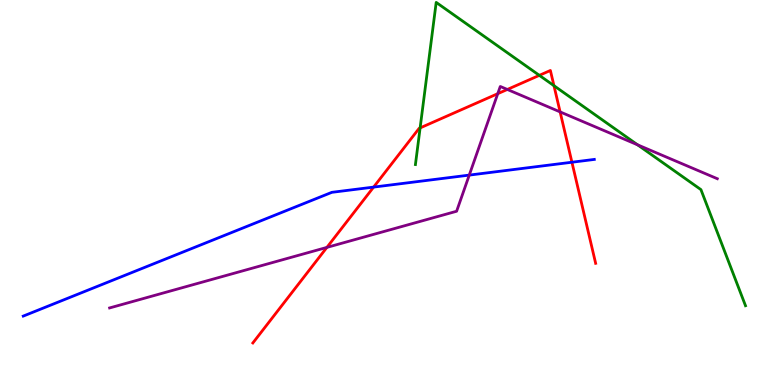[{'lines': ['blue', 'red'], 'intersections': [{'x': 4.82, 'y': 5.14}, {'x': 7.38, 'y': 5.79}]}, {'lines': ['green', 'red'], 'intersections': [{'x': 5.42, 'y': 6.68}, {'x': 6.96, 'y': 8.04}, {'x': 7.15, 'y': 7.77}]}, {'lines': ['purple', 'red'], 'intersections': [{'x': 4.22, 'y': 3.57}, {'x': 6.42, 'y': 7.57}, {'x': 6.55, 'y': 7.68}, {'x': 7.23, 'y': 7.09}]}, {'lines': ['blue', 'green'], 'intersections': []}, {'lines': ['blue', 'purple'], 'intersections': [{'x': 6.06, 'y': 5.45}]}, {'lines': ['green', 'purple'], 'intersections': [{'x': 8.23, 'y': 6.24}]}]